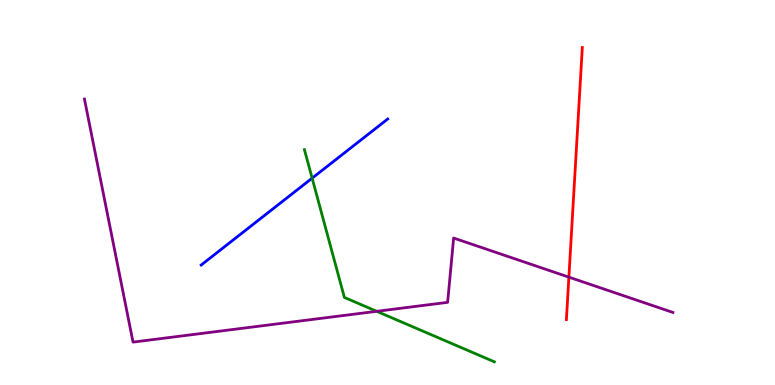[{'lines': ['blue', 'red'], 'intersections': []}, {'lines': ['green', 'red'], 'intersections': []}, {'lines': ['purple', 'red'], 'intersections': [{'x': 7.34, 'y': 2.8}]}, {'lines': ['blue', 'green'], 'intersections': [{'x': 4.03, 'y': 5.37}]}, {'lines': ['blue', 'purple'], 'intersections': []}, {'lines': ['green', 'purple'], 'intersections': [{'x': 4.86, 'y': 1.91}]}]